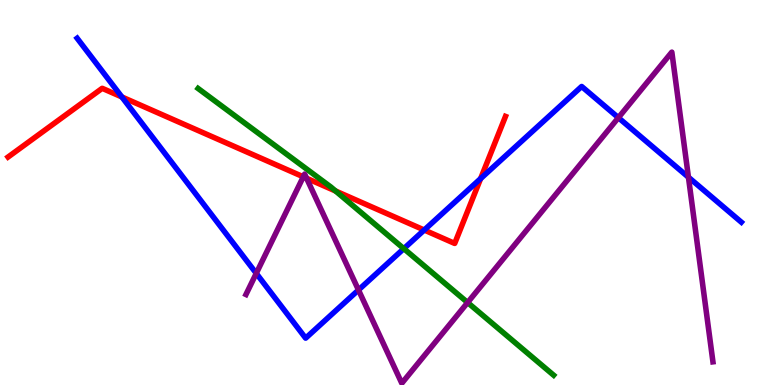[{'lines': ['blue', 'red'], 'intersections': [{'x': 1.57, 'y': 7.48}, {'x': 5.47, 'y': 4.03}, {'x': 6.2, 'y': 5.36}]}, {'lines': ['green', 'red'], 'intersections': [{'x': 4.33, 'y': 5.04}]}, {'lines': ['purple', 'red'], 'intersections': [{'x': 3.91, 'y': 5.41}, {'x': 3.96, 'y': 5.37}]}, {'lines': ['blue', 'green'], 'intersections': [{'x': 5.21, 'y': 3.54}]}, {'lines': ['blue', 'purple'], 'intersections': [{'x': 3.31, 'y': 2.9}, {'x': 4.63, 'y': 2.47}, {'x': 7.98, 'y': 6.94}, {'x': 8.88, 'y': 5.4}]}, {'lines': ['green', 'purple'], 'intersections': [{'x': 6.03, 'y': 2.14}]}]